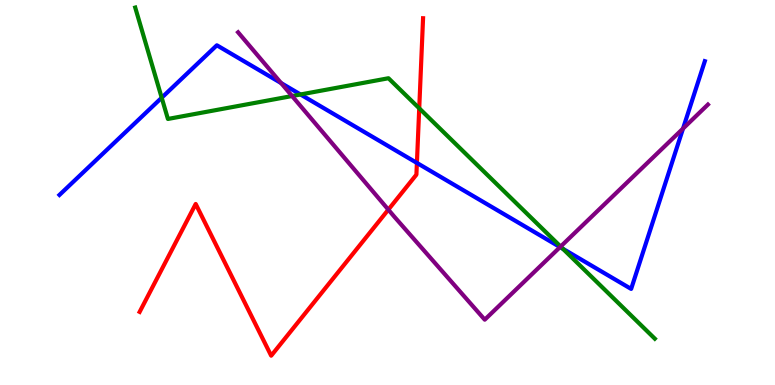[{'lines': ['blue', 'red'], 'intersections': [{'x': 5.38, 'y': 5.77}]}, {'lines': ['green', 'red'], 'intersections': [{'x': 5.41, 'y': 7.19}]}, {'lines': ['purple', 'red'], 'intersections': [{'x': 5.01, 'y': 4.55}]}, {'lines': ['blue', 'green'], 'intersections': [{'x': 2.09, 'y': 7.46}, {'x': 3.88, 'y': 7.55}, {'x': 7.26, 'y': 3.54}]}, {'lines': ['blue', 'purple'], 'intersections': [{'x': 3.63, 'y': 7.84}, {'x': 7.23, 'y': 3.58}, {'x': 8.81, 'y': 6.66}]}, {'lines': ['green', 'purple'], 'intersections': [{'x': 3.77, 'y': 7.51}, {'x': 7.23, 'y': 3.6}]}]